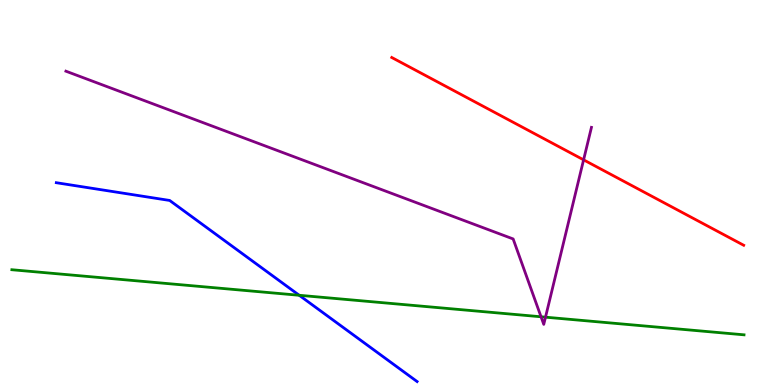[{'lines': ['blue', 'red'], 'intersections': []}, {'lines': ['green', 'red'], 'intersections': []}, {'lines': ['purple', 'red'], 'intersections': [{'x': 7.53, 'y': 5.85}]}, {'lines': ['blue', 'green'], 'intersections': [{'x': 3.86, 'y': 2.33}]}, {'lines': ['blue', 'purple'], 'intersections': []}, {'lines': ['green', 'purple'], 'intersections': [{'x': 6.98, 'y': 1.77}, {'x': 7.04, 'y': 1.76}]}]